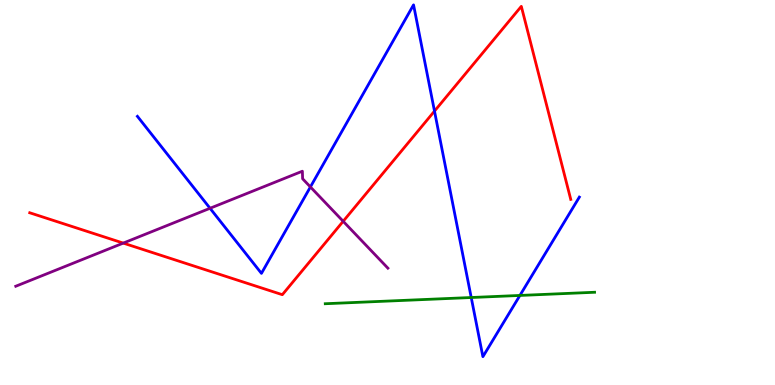[{'lines': ['blue', 'red'], 'intersections': [{'x': 5.61, 'y': 7.11}]}, {'lines': ['green', 'red'], 'intersections': []}, {'lines': ['purple', 'red'], 'intersections': [{'x': 1.59, 'y': 3.69}, {'x': 4.43, 'y': 4.25}]}, {'lines': ['blue', 'green'], 'intersections': [{'x': 6.08, 'y': 2.27}, {'x': 6.71, 'y': 2.33}]}, {'lines': ['blue', 'purple'], 'intersections': [{'x': 2.71, 'y': 4.59}, {'x': 4.01, 'y': 5.14}]}, {'lines': ['green', 'purple'], 'intersections': []}]